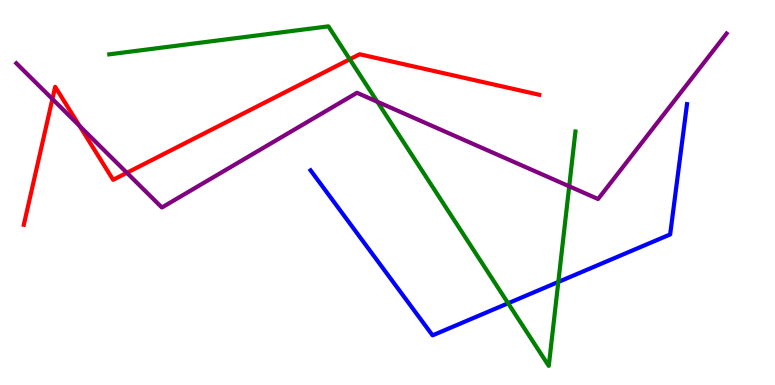[{'lines': ['blue', 'red'], 'intersections': []}, {'lines': ['green', 'red'], 'intersections': [{'x': 4.51, 'y': 8.46}]}, {'lines': ['purple', 'red'], 'intersections': [{'x': 0.676, 'y': 7.43}, {'x': 1.03, 'y': 6.73}, {'x': 1.64, 'y': 5.51}]}, {'lines': ['blue', 'green'], 'intersections': [{'x': 6.56, 'y': 2.12}, {'x': 7.2, 'y': 2.68}]}, {'lines': ['blue', 'purple'], 'intersections': []}, {'lines': ['green', 'purple'], 'intersections': [{'x': 4.87, 'y': 7.36}, {'x': 7.34, 'y': 5.16}]}]